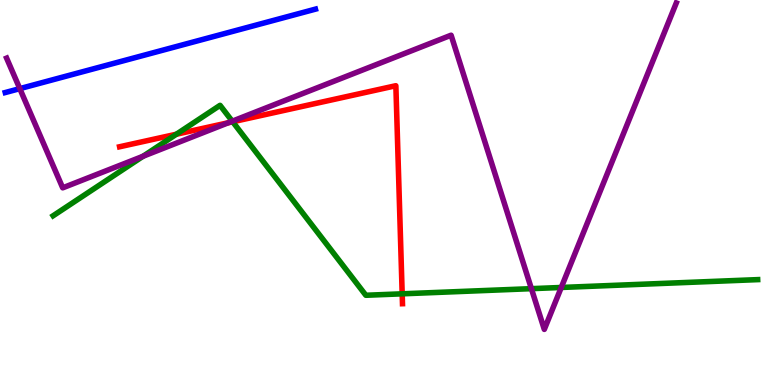[{'lines': ['blue', 'red'], 'intersections': []}, {'lines': ['green', 'red'], 'intersections': [{'x': 2.28, 'y': 6.51}, {'x': 3.0, 'y': 6.84}, {'x': 5.19, 'y': 2.37}]}, {'lines': ['purple', 'red'], 'intersections': [{'x': 2.95, 'y': 6.81}]}, {'lines': ['blue', 'green'], 'intersections': []}, {'lines': ['blue', 'purple'], 'intersections': [{'x': 0.256, 'y': 7.7}]}, {'lines': ['green', 'purple'], 'intersections': [{'x': 1.85, 'y': 5.94}, {'x': 3.0, 'y': 6.85}, {'x': 6.86, 'y': 2.5}, {'x': 7.24, 'y': 2.53}]}]